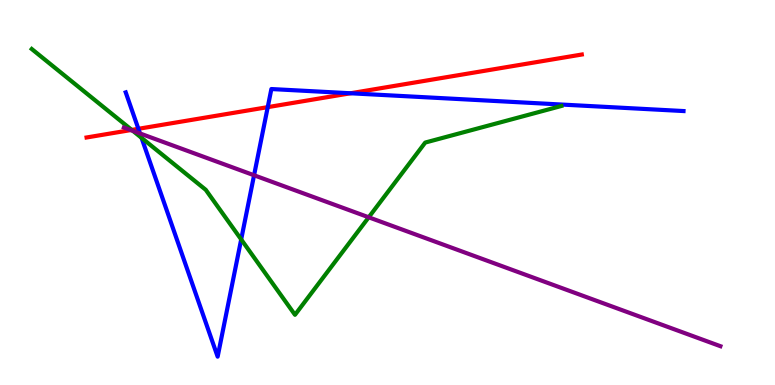[{'lines': ['blue', 'red'], 'intersections': [{'x': 1.79, 'y': 6.65}, {'x': 3.45, 'y': 7.22}, {'x': 4.52, 'y': 7.58}]}, {'lines': ['green', 'red'], 'intersections': [{'x': 1.7, 'y': 6.63}]}, {'lines': ['purple', 'red'], 'intersections': [{'x': 1.69, 'y': 6.62}]}, {'lines': ['blue', 'green'], 'intersections': [{'x': 1.83, 'y': 6.42}, {'x': 3.11, 'y': 3.78}]}, {'lines': ['blue', 'purple'], 'intersections': [{'x': 1.81, 'y': 6.53}, {'x': 3.28, 'y': 5.45}]}, {'lines': ['green', 'purple'], 'intersections': [{'x': 1.71, 'y': 6.6}, {'x': 4.76, 'y': 4.36}]}]